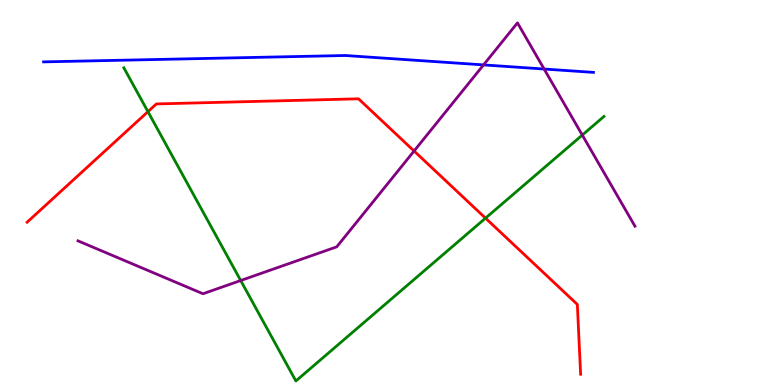[{'lines': ['blue', 'red'], 'intersections': []}, {'lines': ['green', 'red'], 'intersections': [{'x': 1.91, 'y': 7.1}, {'x': 6.26, 'y': 4.33}]}, {'lines': ['purple', 'red'], 'intersections': [{'x': 5.34, 'y': 6.08}]}, {'lines': ['blue', 'green'], 'intersections': []}, {'lines': ['blue', 'purple'], 'intersections': [{'x': 6.24, 'y': 8.31}, {'x': 7.02, 'y': 8.21}]}, {'lines': ['green', 'purple'], 'intersections': [{'x': 3.11, 'y': 2.71}, {'x': 7.51, 'y': 6.49}]}]